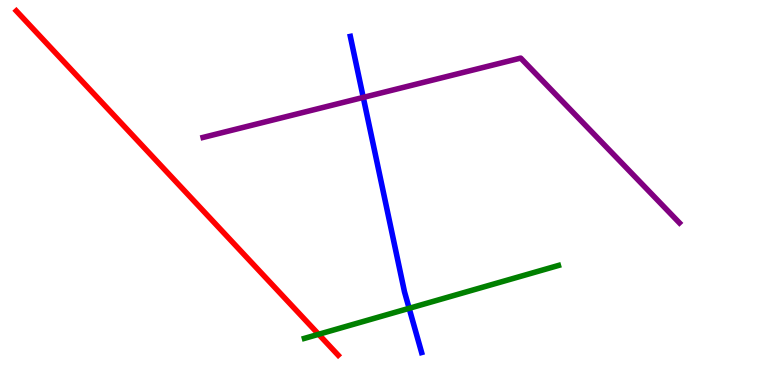[{'lines': ['blue', 'red'], 'intersections': []}, {'lines': ['green', 'red'], 'intersections': [{'x': 4.11, 'y': 1.32}]}, {'lines': ['purple', 'red'], 'intersections': []}, {'lines': ['blue', 'green'], 'intersections': [{'x': 5.28, 'y': 1.99}]}, {'lines': ['blue', 'purple'], 'intersections': [{'x': 4.69, 'y': 7.47}]}, {'lines': ['green', 'purple'], 'intersections': []}]